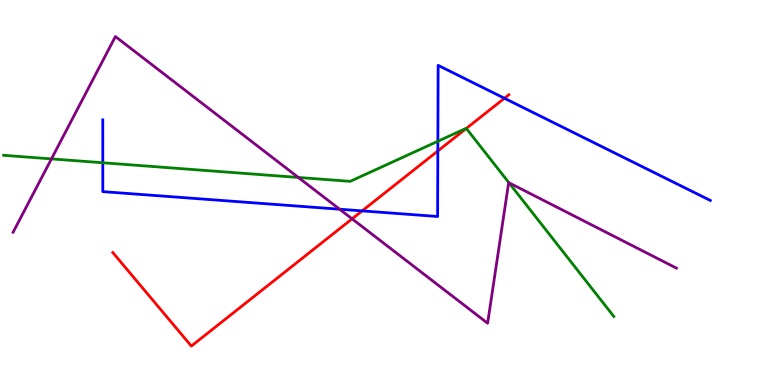[{'lines': ['blue', 'red'], 'intersections': [{'x': 4.67, 'y': 4.52}, {'x': 5.65, 'y': 6.08}, {'x': 6.51, 'y': 7.45}]}, {'lines': ['green', 'red'], 'intersections': [{'x': 6.02, 'y': 6.66}]}, {'lines': ['purple', 'red'], 'intersections': [{'x': 4.54, 'y': 4.32}]}, {'lines': ['blue', 'green'], 'intersections': [{'x': 1.33, 'y': 5.77}, {'x': 5.65, 'y': 6.33}]}, {'lines': ['blue', 'purple'], 'intersections': [{'x': 4.38, 'y': 4.57}]}, {'lines': ['green', 'purple'], 'intersections': [{'x': 0.664, 'y': 5.87}, {'x': 3.85, 'y': 5.39}, {'x': 6.57, 'y': 5.25}]}]